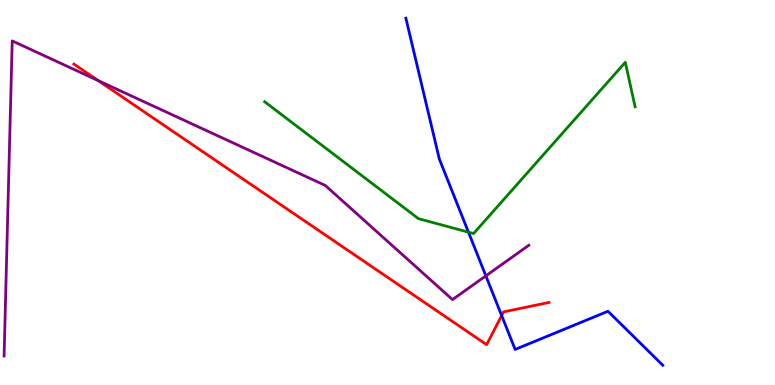[{'lines': ['blue', 'red'], 'intersections': [{'x': 6.47, 'y': 1.8}]}, {'lines': ['green', 'red'], 'intersections': []}, {'lines': ['purple', 'red'], 'intersections': [{'x': 1.27, 'y': 7.9}]}, {'lines': ['blue', 'green'], 'intersections': [{'x': 6.04, 'y': 3.97}]}, {'lines': ['blue', 'purple'], 'intersections': [{'x': 6.27, 'y': 2.83}]}, {'lines': ['green', 'purple'], 'intersections': []}]